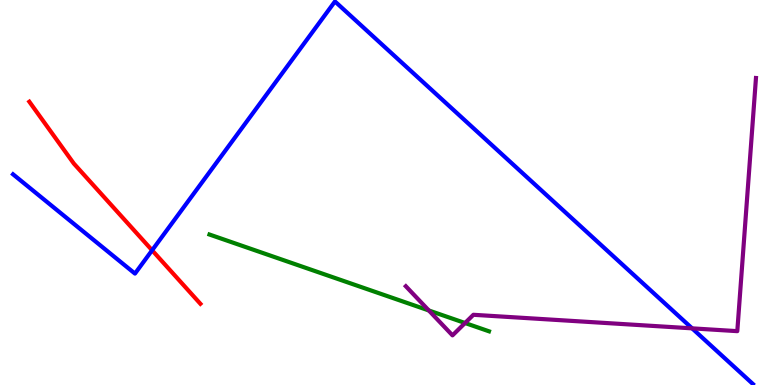[{'lines': ['blue', 'red'], 'intersections': [{'x': 1.96, 'y': 3.5}]}, {'lines': ['green', 'red'], 'intersections': []}, {'lines': ['purple', 'red'], 'intersections': []}, {'lines': ['blue', 'green'], 'intersections': []}, {'lines': ['blue', 'purple'], 'intersections': [{'x': 8.93, 'y': 1.47}]}, {'lines': ['green', 'purple'], 'intersections': [{'x': 5.53, 'y': 1.94}, {'x': 6.0, 'y': 1.61}]}]